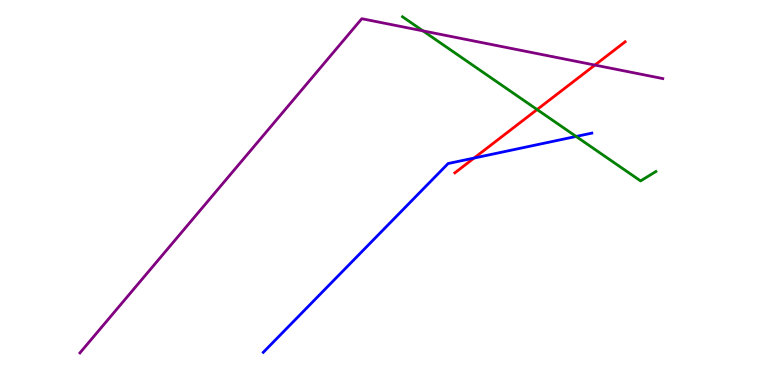[{'lines': ['blue', 'red'], 'intersections': [{'x': 6.12, 'y': 5.89}]}, {'lines': ['green', 'red'], 'intersections': [{'x': 6.93, 'y': 7.15}]}, {'lines': ['purple', 'red'], 'intersections': [{'x': 7.68, 'y': 8.31}]}, {'lines': ['blue', 'green'], 'intersections': [{'x': 7.43, 'y': 6.46}]}, {'lines': ['blue', 'purple'], 'intersections': []}, {'lines': ['green', 'purple'], 'intersections': [{'x': 5.46, 'y': 9.2}]}]